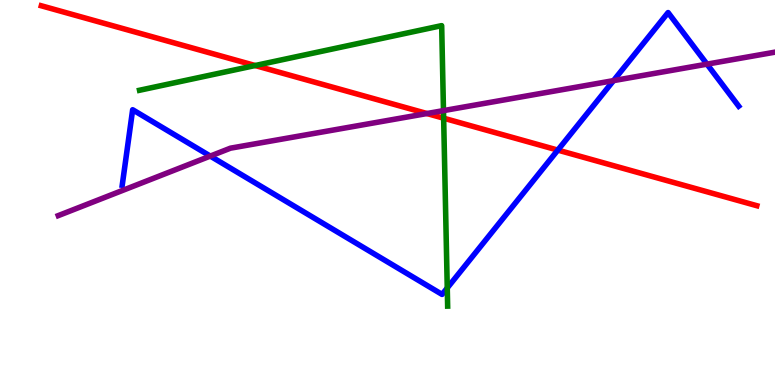[{'lines': ['blue', 'red'], 'intersections': [{'x': 7.2, 'y': 6.1}]}, {'lines': ['green', 'red'], 'intersections': [{'x': 3.29, 'y': 8.3}, {'x': 5.72, 'y': 6.93}]}, {'lines': ['purple', 'red'], 'intersections': [{'x': 5.51, 'y': 7.05}]}, {'lines': ['blue', 'green'], 'intersections': [{'x': 5.77, 'y': 2.52}]}, {'lines': ['blue', 'purple'], 'intersections': [{'x': 2.71, 'y': 5.95}, {'x': 7.92, 'y': 7.91}, {'x': 9.12, 'y': 8.33}]}, {'lines': ['green', 'purple'], 'intersections': [{'x': 5.72, 'y': 7.13}]}]